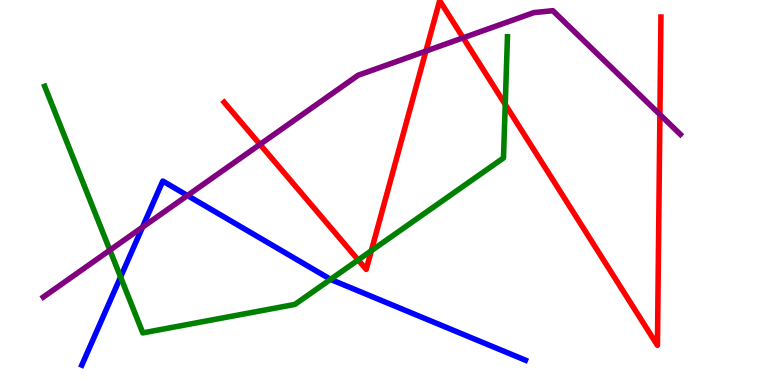[{'lines': ['blue', 'red'], 'intersections': []}, {'lines': ['green', 'red'], 'intersections': [{'x': 4.62, 'y': 3.25}, {'x': 4.79, 'y': 3.49}, {'x': 6.52, 'y': 7.29}]}, {'lines': ['purple', 'red'], 'intersections': [{'x': 3.35, 'y': 6.25}, {'x': 5.5, 'y': 8.67}, {'x': 5.98, 'y': 9.02}, {'x': 8.51, 'y': 7.03}]}, {'lines': ['blue', 'green'], 'intersections': [{'x': 1.56, 'y': 2.8}, {'x': 4.27, 'y': 2.74}]}, {'lines': ['blue', 'purple'], 'intersections': [{'x': 1.84, 'y': 4.1}, {'x': 2.42, 'y': 4.92}]}, {'lines': ['green', 'purple'], 'intersections': [{'x': 1.42, 'y': 3.5}]}]